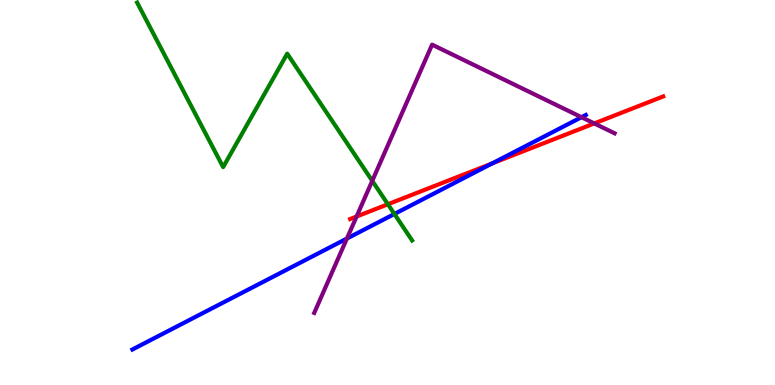[{'lines': ['blue', 'red'], 'intersections': [{'x': 6.35, 'y': 5.76}]}, {'lines': ['green', 'red'], 'intersections': [{'x': 5.01, 'y': 4.69}]}, {'lines': ['purple', 'red'], 'intersections': [{'x': 4.6, 'y': 4.38}, {'x': 7.67, 'y': 6.79}]}, {'lines': ['blue', 'green'], 'intersections': [{'x': 5.09, 'y': 4.44}]}, {'lines': ['blue', 'purple'], 'intersections': [{'x': 4.48, 'y': 3.8}, {'x': 7.5, 'y': 6.96}]}, {'lines': ['green', 'purple'], 'intersections': [{'x': 4.8, 'y': 5.3}]}]